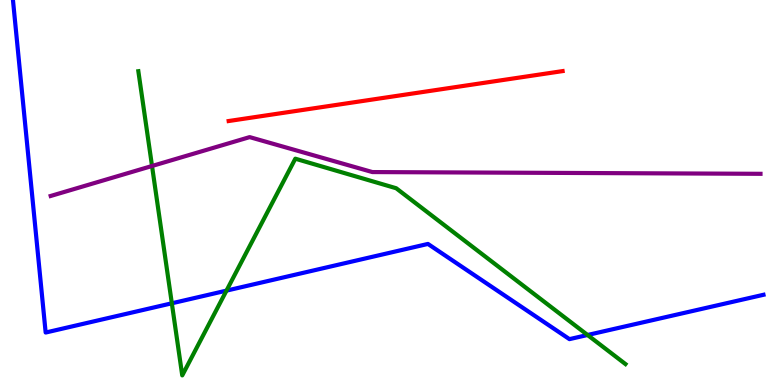[{'lines': ['blue', 'red'], 'intersections': []}, {'lines': ['green', 'red'], 'intersections': []}, {'lines': ['purple', 'red'], 'intersections': []}, {'lines': ['blue', 'green'], 'intersections': [{'x': 2.22, 'y': 2.12}, {'x': 2.92, 'y': 2.45}, {'x': 7.58, 'y': 1.3}]}, {'lines': ['blue', 'purple'], 'intersections': []}, {'lines': ['green', 'purple'], 'intersections': [{'x': 1.96, 'y': 5.69}]}]